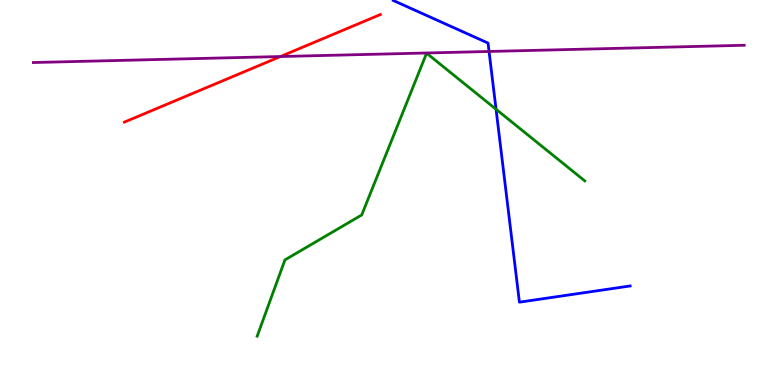[{'lines': ['blue', 'red'], 'intersections': []}, {'lines': ['green', 'red'], 'intersections': []}, {'lines': ['purple', 'red'], 'intersections': [{'x': 3.62, 'y': 8.53}]}, {'lines': ['blue', 'green'], 'intersections': [{'x': 6.4, 'y': 7.16}]}, {'lines': ['blue', 'purple'], 'intersections': [{'x': 6.31, 'y': 8.66}]}, {'lines': ['green', 'purple'], 'intersections': []}]